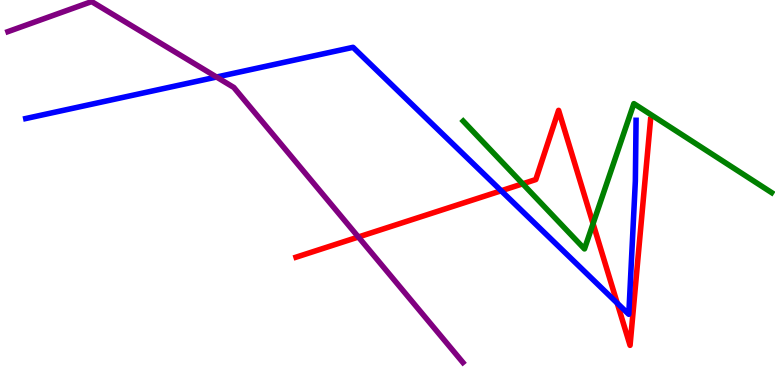[{'lines': ['blue', 'red'], 'intersections': [{'x': 6.47, 'y': 5.05}, {'x': 7.96, 'y': 2.13}]}, {'lines': ['green', 'red'], 'intersections': [{'x': 6.74, 'y': 5.23}, {'x': 7.65, 'y': 4.19}]}, {'lines': ['purple', 'red'], 'intersections': [{'x': 4.62, 'y': 3.84}]}, {'lines': ['blue', 'green'], 'intersections': []}, {'lines': ['blue', 'purple'], 'intersections': [{'x': 2.79, 'y': 8.0}]}, {'lines': ['green', 'purple'], 'intersections': []}]